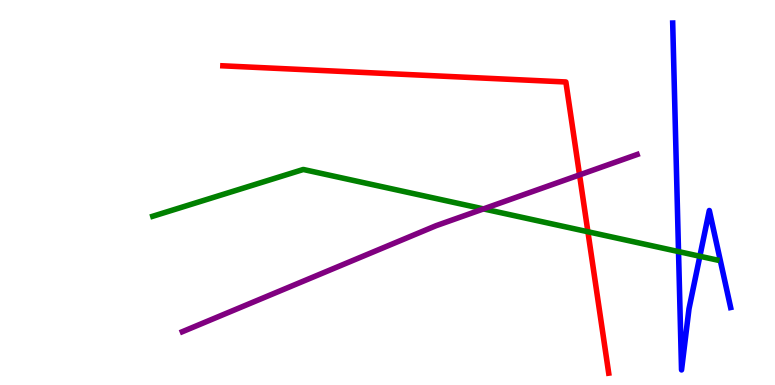[{'lines': ['blue', 'red'], 'intersections': []}, {'lines': ['green', 'red'], 'intersections': [{'x': 7.59, 'y': 3.98}]}, {'lines': ['purple', 'red'], 'intersections': [{'x': 7.48, 'y': 5.46}]}, {'lines': ['blue', 'green'], 'intersections': [{'x': 8.76, 'y': 3.47}, {'x': 9.03, 'y': 3.34}]}, {'lines': ['blue', 'purple'], 'intersections': []}, {'lines': ['green', 'purple'], 'intersections': [{'x': 6.24, 'y': 4.57}]}]